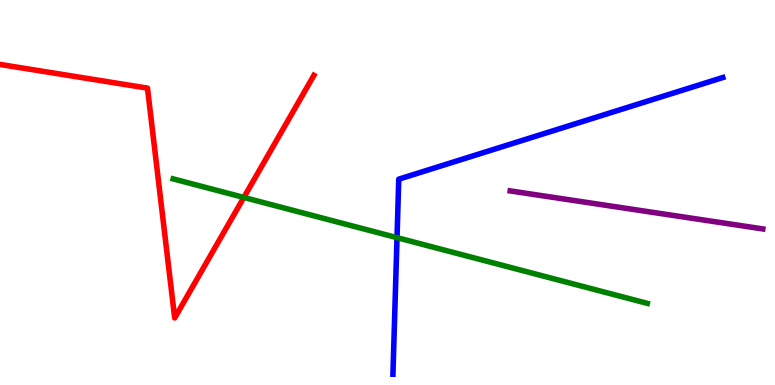[{'lines': ['blue', 'red'], 'intersections': []}, {'lines': ['green', 'red'], 'intersections': [{'x': 3.15, 'y': 4.87}]}, {'lines': ['purple', 'red'], 'intersections': []}, {'lines': ['blue', 'green'], 'intersections': [{'x': 5.12, 'y': 3.83}]}, {'lines': ['blue', 'purple'], 'intersections': []}, {'lines': ['green', 'purple'], 'intersections': []}]